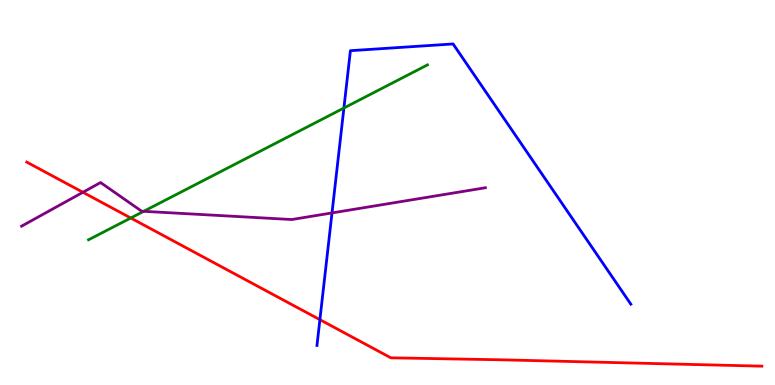[{'lines': ['blue', 'red'], 'intersections': [{'x': 4.13, 'y': 1.7}]}, {'lines': ['green', 'red'], 'intersections': [{'x': 1.69, 'y': 4.34}]}, {'lines': ['purple', 'red'], 'intersections': [{'x': 1.07, 'y': 5.01}]}, {'lines': ['blue', 'green'], 'intersections': [{'x': 4.44, 'y': 7.19}]}, {'lines': ['blue', 'purple'], 'intersections': [{'x': 4.28, 'y': 4.47}]}, {'lines': ['green', 'purple'], 'intersections': [{'x': 1.85, 'y': 4.51}]}]